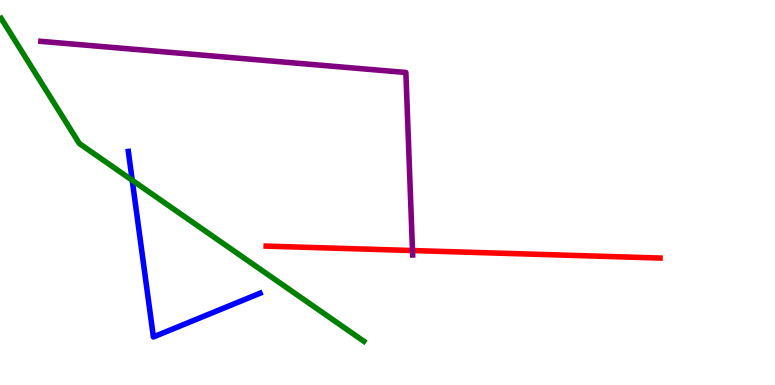[{'lines': ['blue', 'red'], 'intersections': []}, {'lines': ['green', 'red'], 'intersections': []}, {'lines': ['purple', 'red'], 'intersections': [{'x': 5.32, 'y': 3.49}]}, {'lines': ['blue', 'green'], 'intersections': [{'x': 1.71, 'y': 5.32}]}, {'lines': ['blue', 'purple'], 'intersections': []}, {'lines': ['green', 'purple'], 'intersections': []}]